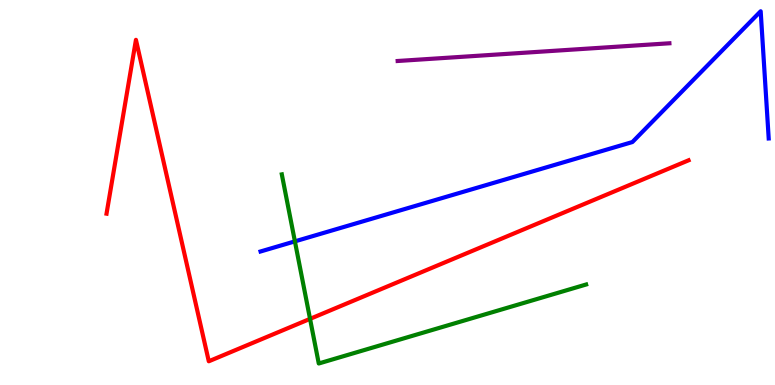[{'lines': ['blue', 'red'], 'intersections': []}, {'lines': ['green', 'red'], 'intersections': [{'x': 4.0, 'y': 1.72}]}, {'lines': ['purple', 'red'], 'intersections': []}, {'lines': ['blue', 'green'], 'intersections': [{'x': 3.81, 'y': 3.73}]}, {'lines': ['blue', 'purple'], 'intersections': []}, {'lines': ['green', 'purple'], 'intersections': []}]